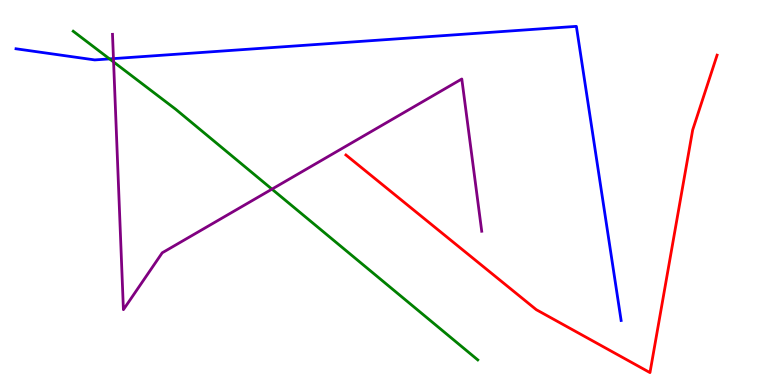[{'lines': ['blue', 'red'], 'intersections': []}, {'lines': ['green', 'red'], 'intersections': []}, {'lines': ['purple', 'red'], 'intersections': []}, {'lines': ['blue', 'green'], 'intersections': [{'x': 1.41, 'y': 8.47}]}, {'lines': ['blue', 'purple'], 'intersections': [{'x': 1.46, 'y': 8.48}]}, {'lines': ['green', 'purple'], 'intersections': [{'x': 1.47, 'y': 8.39}, {'x': 3.51, 'y': 5.09}]}]